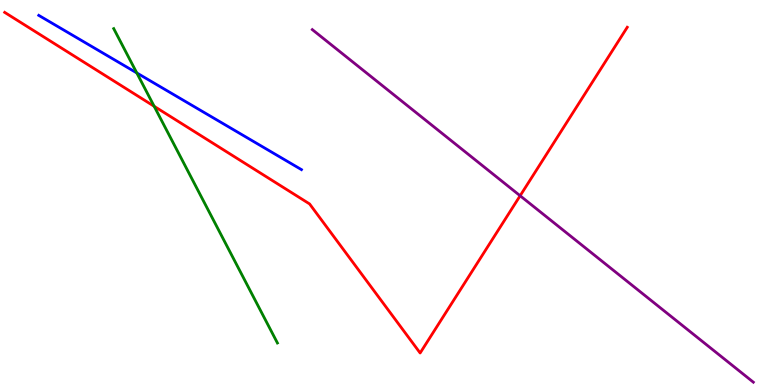[{'lines': ['blue', 'red'], 'intersections': []}, {'lines': ['green', 'red'], 'intersections': [{'x': 1.99, 'y': 7.24}]}, {'lines': ['purple', 'red'], 'intersections': [{'x': 6.71, 'y': 4.92}]}, {'lines': ['blue', 'green'], 'intersections': [{'x': 1.77, 'y': 8.11}]}, {'lines': ['blue', 'purple'], 'intersections': []}, {'lines': ['green', 'purple'], 'intersections': []}]